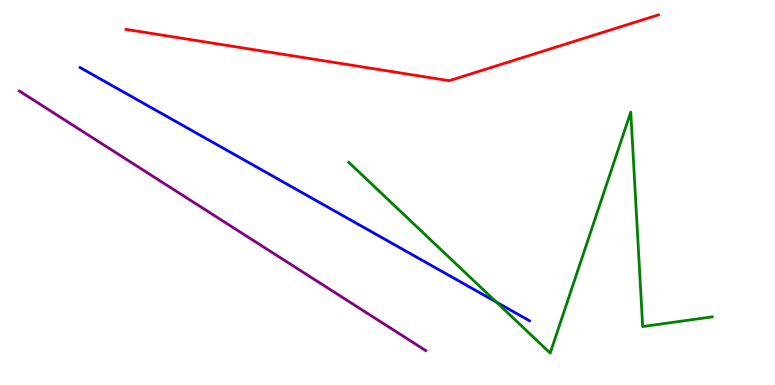[{'lines': ['blue', 'red'], 'intersections': []}, {'lines': ['green', 'red'], 'intersections': []}, {'lines': ['purple', 'red'], 'intersections': []}, {'lines': ['blue', 'green'], 'intersections': [{'x': 6.4, 'y': 2.15}]}, {'lines': ['blue', 'purple'], 'intersections': []}, {'lines': ['green', 'purple'], 'intersections': []}]